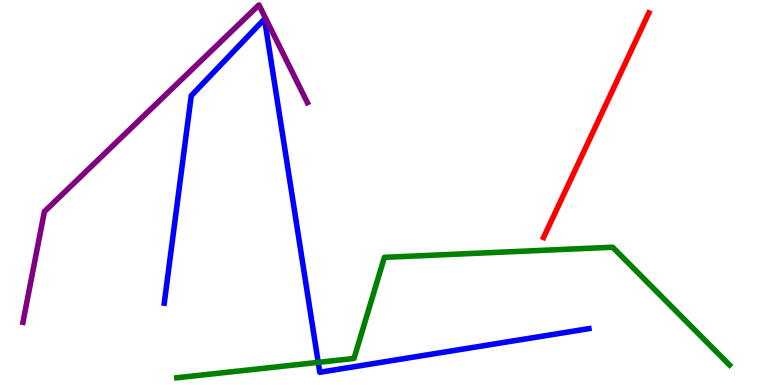[{'lines': ['blue', 'red'], 'intersections': []}, {'lines': ['green', 'red'], 'intersections': []}, {'lines': ['purple', 'red'], 'intersections': []}, {'lines': ['blue', 'green'], 'intersections': [{'x': 4.11, 'y': 0.588}]}, {'lines': ['blue', 'purple'], 'intersections': []}, {'lines': ['green', 'purple'], 'intersections': []}]